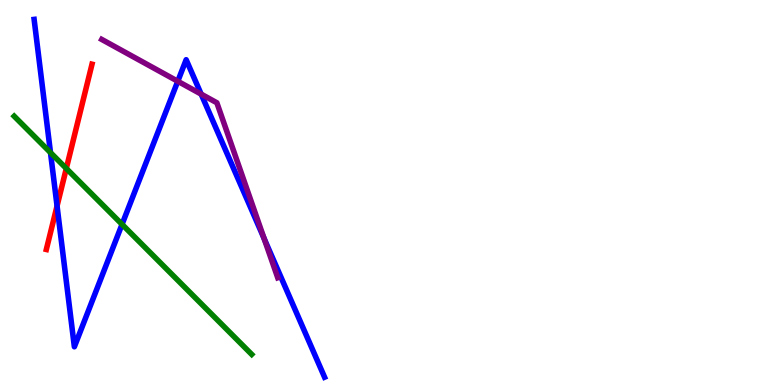[{'lines': ['blue', 'red'], 'intersections': [{'x': 0.736, 'y': 4.65}]}, {'lines': ['green', 'red'], 'intersections': [{'x': 0.856, 'y': 5.62}]}, {'lines': ['purple', 'red'], 'intersections': []}, {'lines': ['blue', 'green'], 'intersections': [{'x': 0.652, 'y': 6.04}, {'x': 1.57, 'y': 4.17}]}, {'lines': ['blue', 'purple'], 'intersections': [{'x': 2.29, 'y': 7.89}, {'x': 2.6, 'y': 7.56}, {'x': 3.41, 'y': 3.81}]}, {'lines': ['green', 'purple'], 'intersections': []}]